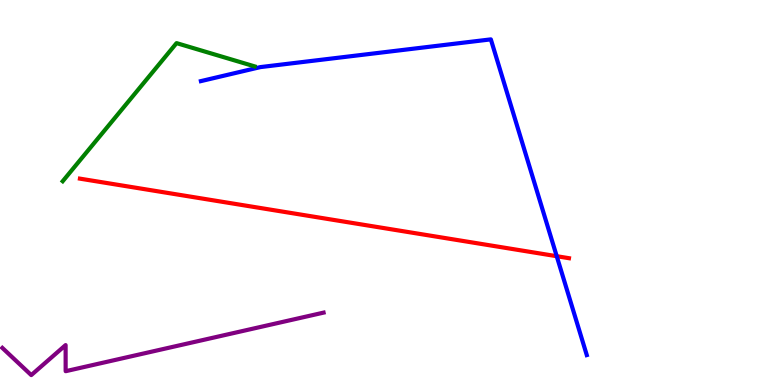[{'lines': ['blue', 'red'], 'intersections': [{'x': 7.18, 'y': 3.35}]}, {'lines': ['green', 'red'], 'intersections': []}, {'lines': ['purple', 'red'], 'intersections': []}, {'lines': ['blue', 'green'], 'intersections': []}, {'lines': ['blue', 'purple'], 'intersections': []}, {'lines': ['green', 'purple'], 'intersections': []}]